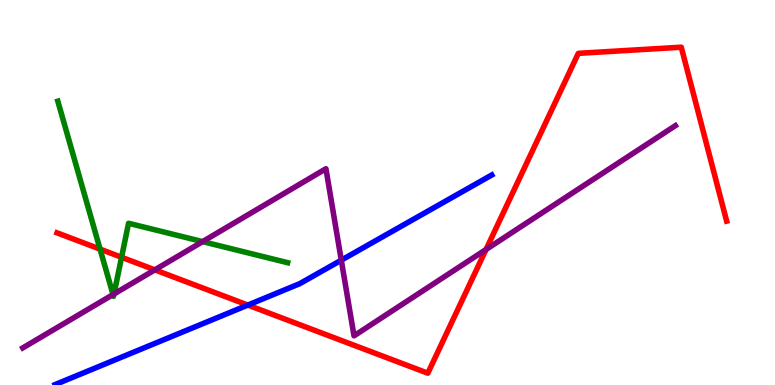[{'lines': ['blue', 'red'], 'intersections': [{'x': 3.2, 'y': 2.08}]}, {'lines': ['green', 'red'], 'intersections': [{'x': 1.29, 'y': 3.53}, {'x': 1.57, 'y': 3.32}]}, {'lines': ['purple', 'red'], 'intersections': [{'x': 2.0, 'y': 2.99}, {'x': 6.27, 'y': 3.52}]}, {'lines': ['blue', 'green'], 'intersections': []}, {'lines': ['blue', 'purple'], 'intersections': [{'x': 4.4, 'y': 3.24}]}, {'lines': ['green', 'purple'], 'intersections': [{'x': 1.46, 'y': 2.35}, {'x': 1.47, 'y': 2.36}, {'x': 2.61, 'y': 3.72}]}]